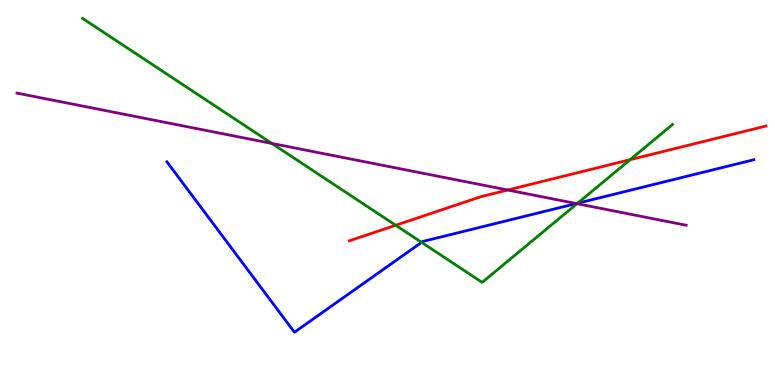[{'lines': ['blue', 'red'], 'intersections': []}, {'lines': ['green', 'red'], 'intersections': [{'x': 5.11, 'y': 4.15}, {'x': 8.13, 'y': 5.85}]}, {'lines': ['purple', 'red'], 'intersections': [{'x': 6.55, 'y': 5.06}]}, {'lines': ['blue', 'green'], 'intersections': [{'x': 5.44, 'y': 3.7}, {'x': 7.45, 'y': 4.72}]}, {'lines': ['blue', 'purple'], 'intersections': [{'x': 7.44, 'y': 4.71}]}, {'lines': ['green', 'purple'], 'intersections': [{'x': 3.51, 'y': 6.27}, {'x': 7.45, 'y': 4.71}]}]